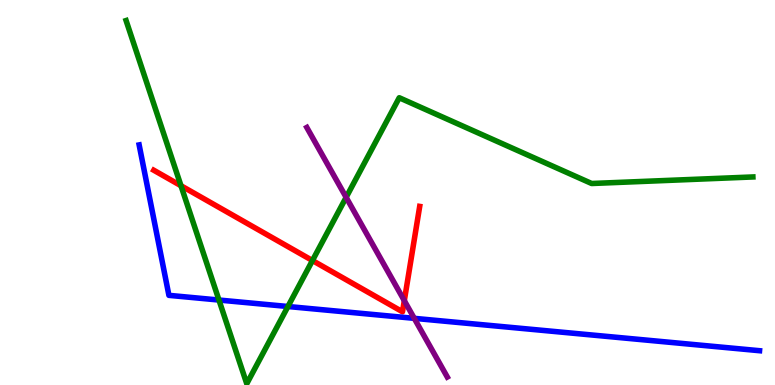[{'lines': ['blue', 'red'], 'intersections': []}, {'lines': ['green', 'red'], 'intersections': [{'x': 2.34, 'y': 5.18}, {'x': 4.03, 'y': 3.23}]}, {'lines': ['purple', 'red'], 'intersections': [{'x': 5.22, 'y': 2.19}]}, {'lines': ['blue', 'green'], 'intersections': [{'x': 2.83, 'y': 2.21}, {'x': 3.72, 'y': 2.04}]}, {'lines': ['blue', 'purple'], 'intersections': [{'x': 5.35, 'y': 1.73}]}, {'lines': ['green', 'purple'], 'intersections': [{'x': 4.47, 'y': 4.87}]}]